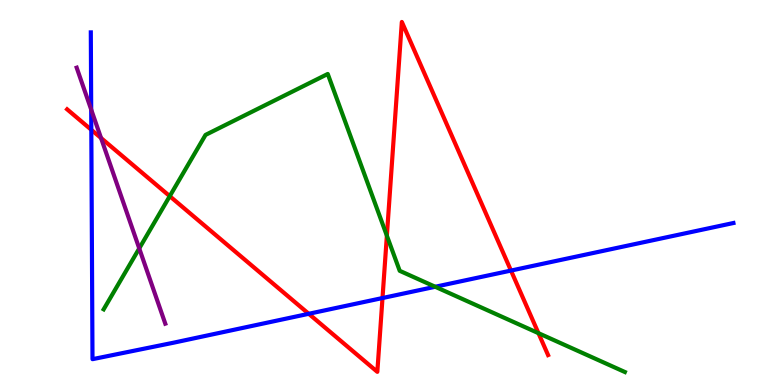[{'lines': ['blue', 'red'], 'intersections': [{'x': 1.18, 'y': 6.63}, {'x': 3.98, 'y': 1.85}, {'x': 4.94, 'y': 2.26}, {'x': 6.59, 'y': 2.97}]}, {'lines': ['green', 'red'], 'intersections': [{'x': 2.19, 'y': 4.9}, {'x': 4.99, 'y': 3.88}, {'x': 6.95, 'y': 1.35}]}, {'lines': ['purple', 'red'], 'intersections': [{'x': 1.3, 'y': 6.42}]}, {'lines': ['blue', 'green'], 'intersections': [{'x': 5.62, 'y': 2.55}]}, {'lines': ['blue', 'purple'], 'intersections': [{'x': 1.18, 'y': 7.15}]}, {'lines': ['green', 'purple'], 'intersections': [{'x': 1.8, 'y': 3.55}]}]